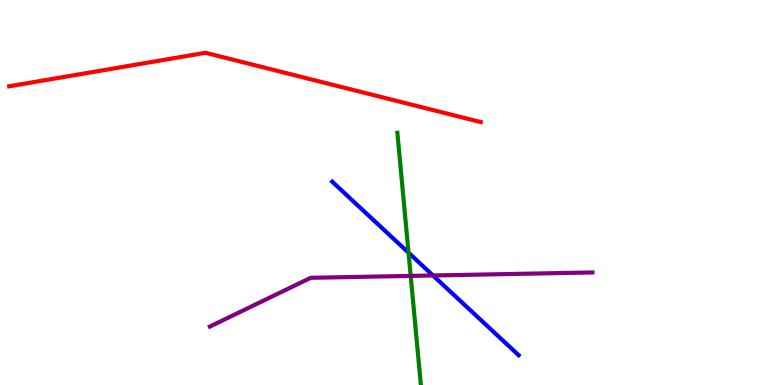[{'lines': ['blue', 'red'], 'intersections': []}, {'lines': ['green', 'red'], 'intersections': []}, {'lines': ['purple', 'red'], 'intersections': []}, {'lines': ['blue', 'green'], 'intersections': [{'x': 5.27, 'y': 3.44}]}, {'lines': ['blue', 'purple'], 'intersections': [{'x': 5.59, 'y': 2.84}]}, {'lines': ['green', 'purple'], 'intersections': [{'x': 5.3, 'y': 2.83}]}]